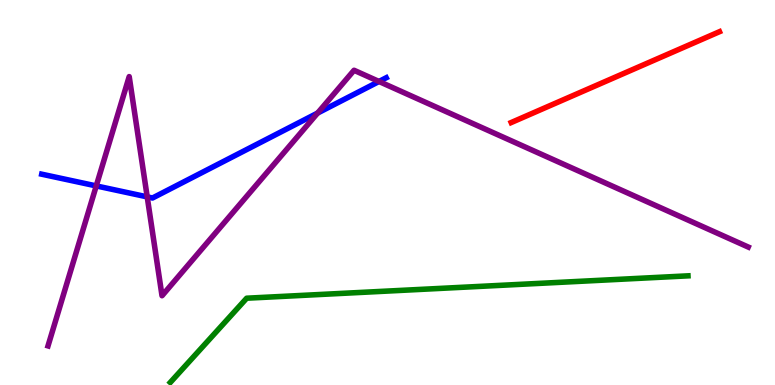[{'lines': ['blue', 'red'], 'intersections': []}, {'lines': ['green', 'red'], 'intersections': []}, {'lines': ['purple', 'red'], 'intersections': []}, {'lines': ['blue', 'green'], 'intersections': []}, {'lines': ['blue', 'purple'], 'intersections': [{'x': 1.24, 'y': 5.17}, {'x': 1.9, 'y': 4.89}, {'x': 4.1, 'y': 7.06}, {'x': 4.89, 'y': 7.88}]}, {'lines': ['green', 'purple'], 'intersections': []}]